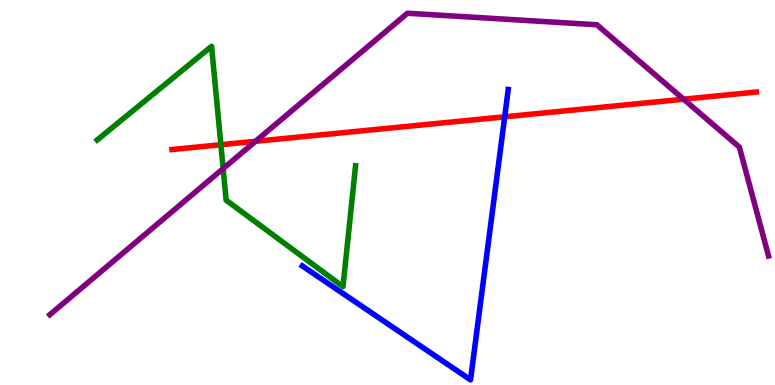[{'lines': ['blue', 'red'], 'intersections': [{'x': 6.51, 'y': 6.97}]}, {'lines': ['green', 'red'], 'intersections': [{'x': 2.85, 'y': 6.24}]}, {'lines': ['purple', 'red'], 'intersections': [{'x': 3.3, 'y': 6.33}, {'x': 8.82, 'y': 7.42}]}, {'lines': ['blue', 'green'], 'intersections': []}, {'lines': ['blue', 'purple'], 'intersections': []}, {'lines': ['green', 'purple'], 'intersections': [{'x': 2.88, 'y': 5.62}]}]